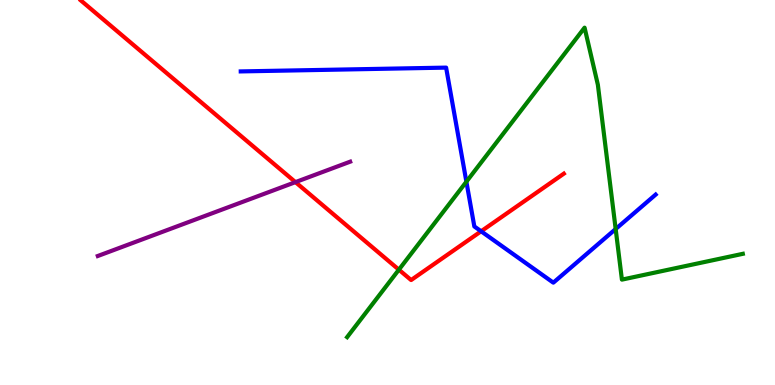[{'lines': ['blue', 'red'], 'intersections': [{'x': 6.21, 'y': 3.99}]}, {'lines': ['green', 'red'], 'intersections': [{'x': 5.15, 'y': 3.0}]}, {'lines': ['purple', 'red'], 'intersections': [{'x': 3.81, 'y': 5.27}]}, {'lines': ['blue', 'green'], 'intersections': [{'x': 6.02, 'y': 5.28}, {'x': 7.94, 'y': 4.05}]}, {'lines': ['blue', 'purple'], 'intersections': []}, {'lines': ['green', 'purple'], 'intersections': []}]